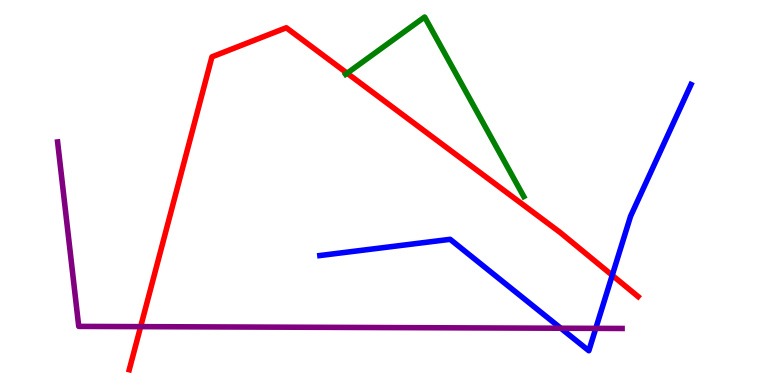[{'lines': ['blue', 'red'], 'intersections': [{'x': 7.9, 'y': 2.85}]}, {'lines': ['green', 'red'], 'intersections': [{'x': 4.48, 'y': 8.1}]}, {'lines': ['purple', 'red'], 'intersections': [{'x': 1.81, 'y': 1.52}]}, {'lines': ['blue', 'green'], 'intersections': []}, {'lines': ['blue', 'purple'], 'intersections': [{'x': 7.24, 'y': 1.47}, {'x': 7.69, 'y': 1.47}]}, {'lines': ['green', 'purple'], 'intersections': []}]